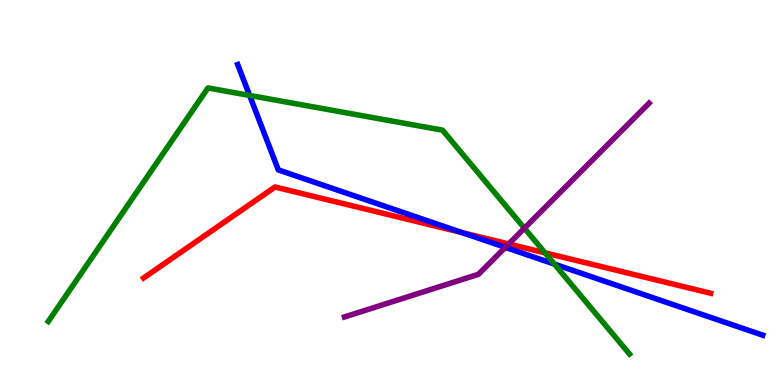[{'lines': ['blue', 'red'], 'intersections': [{'x': 5.96, 'y': 3.96}]}, {'lines': ['green', 'red'], 'intersections': [{'x': 7.03, 'y': 3.43}]}, {'lines': ['purple', 'red'], 'intersections': [{'x': 6.56, 'y': 3.66}]}, {'lines': ['blue', 'green'], 'intersections': [{'x': 3.22, 'y': 7.52}, {'x': 7.15, 'y': 3.14}]}, {'lines': ['blue', 'purple'], 'intersections': [{'x': 6.52, 'y': 3.58}]}, {'lines': ['green', 'purple'], 'intersections': [{'x': 6.77, 'y': 4.07}]}]